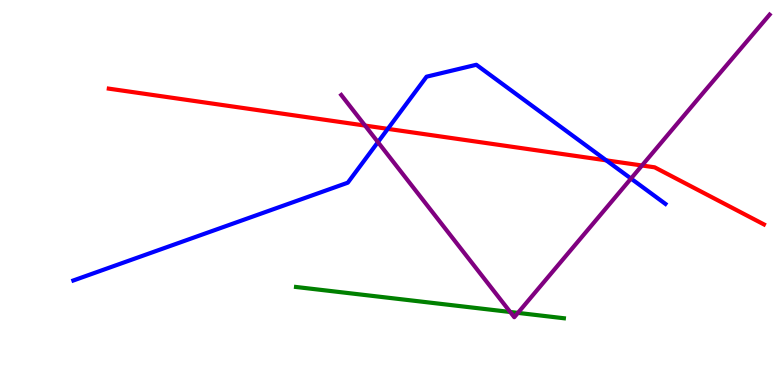[{'lines': ['blue', 'red'], 'intersections': [{'x': 5.0, 'y': 6.65}, {'x': 7.82, 'y': 5.84}]}, {'lines': ['green', 'red'], 'intersections': []}, {'lines': ['purple', 'red'], 'intersections': [{'x': 4.71, 'y': 6.74}, {'x': 8.28, 'y': 5.7}]}, {'lines': ['blue', 'green'], 'intersections': []}, {'lines': ['blue', 'purple'], 'intersections': [{'x': 4.88, 'y': 6.31}, {'x': 8.14, 'y': 5.36}]}, {'lines': ['green', 'purple'], 'intersections': [{'x': 6.58, 'y': 1.9}, {'x': 6.68, 'y': 1.87}]}]